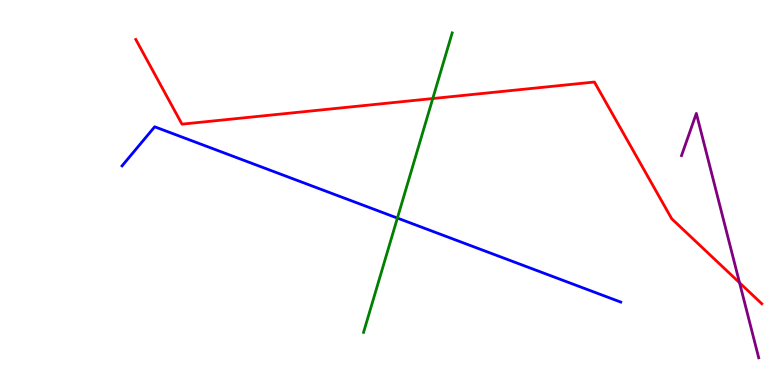[{'lines': ['blue', 'red'], 'intersections': []}, {'lines': ['green', 'red'], 'intersections': [{'x': 5.58, 'y': 7.44}]}, {'lines': ['purple', 'red'], 'intersections': [{'x': 9.54, 'y': 2.66}]}, {'lines': ['blue', 'green'], 'intersections': [{'x': 5.13, 'y': 4.34}]}, {'lines': ['blue', 'purple'], 'intersections': []}, {'lines': ['green', 'purple'], 'intersections': []}]